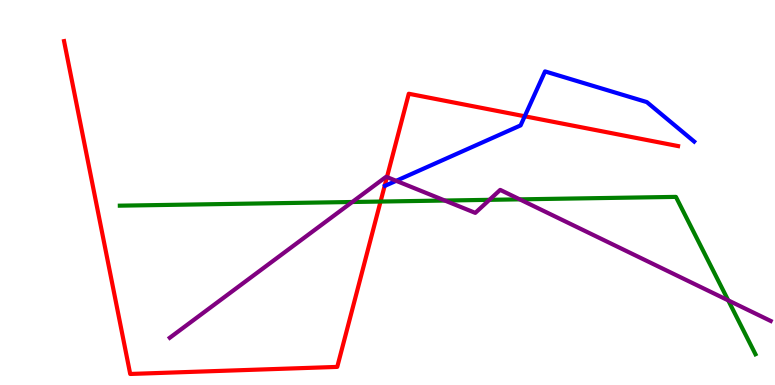[{'lines': ['blue', 'red'], 'intersections': [{'x': 6.77, 'y': 6.98}]}, {'lines': ['green', 'red'], 'intersections': [{'x': 4.91, 'y': 4.76}]}, {'lines': ['purple', 'red'], 'intersections': [{'x': 4.99, 'y': 5.4}]}, {'lines': ['blue', 'green'], 'intersections': []}, {'lines': ['blue', 'purple'], 'intersections': [{'x': 5.11, 'y': 5.3}]}, {'lines': ['green', 'purple'], 'intersections': [{'x': 4.55, 'y': 4.75}, {'x': 5.74, 'y': 4.79}, {'x': 6.32, 'y': 4.81}, {'x': 6.71, 'y': 4.82}, {'x': 9.4, 'y': 2.2}]}]